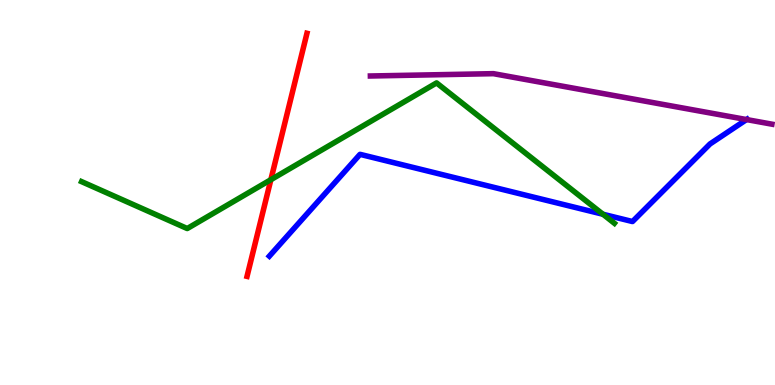[{'lines': ['blue', 'red'], 'intersections': []}, {'lines': ['green', 'red'], 'intersections': [{'x': 3.5, 'y': 5.33}]}, {'lines': ['purple', 'red'], 'intersections': []}, {'lines': ['blue', 'green'], 'intersections': [{'x': 7.78, 'y': 4.43}]}, {'lines': ['blue', 'purple'], 'intersections': [{'x': 9.63, 'y': 6.89}]}, {'lines': ['green', 'purple'], 'intersections': []}]